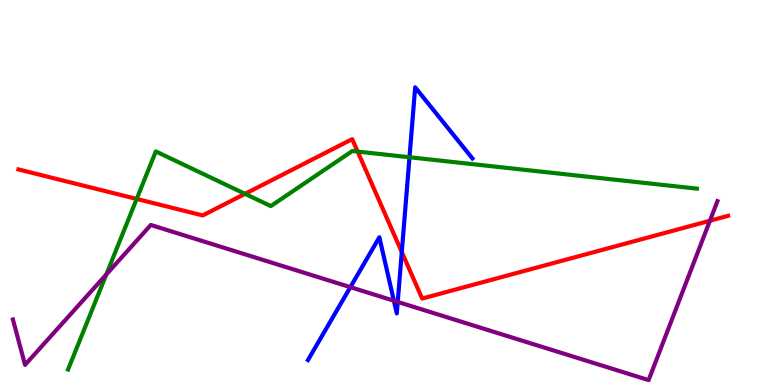[{'lines': ['blue', 'red'], 'intersections': [{'x': 5.18, 'y': 3.45}]}, {'lines': ['green', 'red'], 'intersections': [{'x': 1.76, 'y': 4.83}, {'x': 3.16, 'y': 4.97}, {'x': 4.61, 'y': 6.06}]}, {'lines': ['purple', 'red'], 'intersections': [{'x': 9.16, 'y': 4.27}]}, {'lines': ['blue', 'green'], 'intersections': [{'x': 5.28, 'y': 5.92}]}, {'lines': ['blue', 'purple'], 'intersections': [{'x': 4.52, 'y': 2.54}, {'x': 5.08, 'y': 2.19}, {'x': 5.13, 'y': 2.16}]}, {'lines': ['green', 'purple'], 'intersections': [{'x': 1.37, 'y': 2.87}]}]